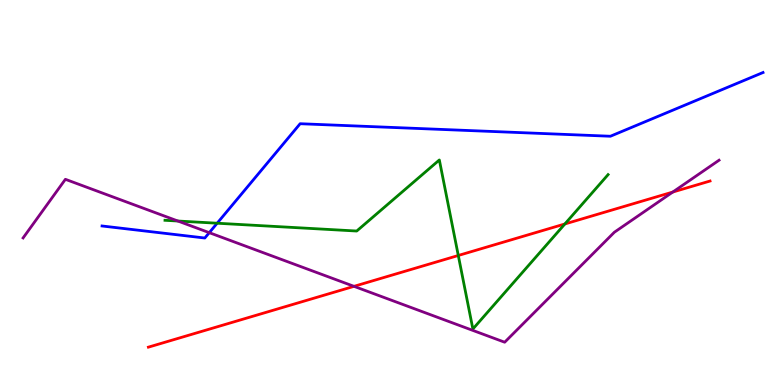[{'lines': ['blue', 'red'], 'intersections': []}, {'lines': ['green', 'red'], 'intersections': [{'x': 5.91, 'y': 3.36}, {'x': 7.29, 'y': 4.18}]}, {'lines': ['purple', 'red'], 'intersections': [{'x': 4.57, 'y': 2.56}, {'x': 8.68, 'y': 5.01}]}, {'lines': ['blue', 'green'], 'intersections': [{'x': 2.8, 'y': 4.2}]}, {'lines': ['blue', 'purple'], 'intersections': [{'x': 2.7, 'y': 3.96}]}, {'lines': ['green', 'purple'], 'intersections': [{'x': 2.3, 'y': 4.26}]}]